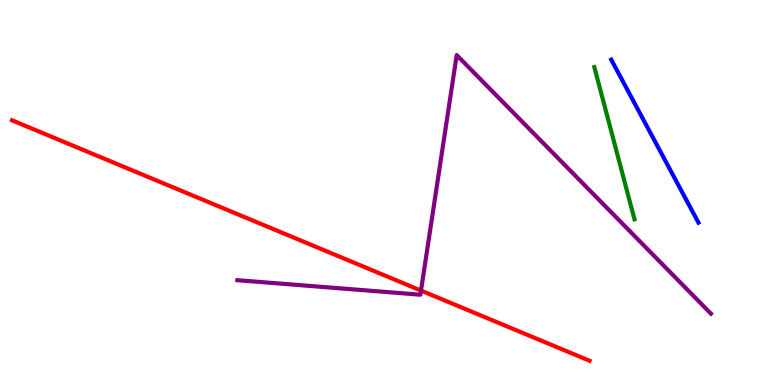[{'lines': ['blue', 'red'], 'intersections': []}, {'lines': ['green', 'red'], 'intersections': []}, {'lines': ['purple', 'red'], 'intersections': [{'x': 5.43, 'y': 2.45}]}, {'lines': ['blue', 'green'], 'intersections': []}, {'lines': ['blue', 'purple'], 'intersections': []}, {'lines': ['green', 'purple'], 'intersections': []}]